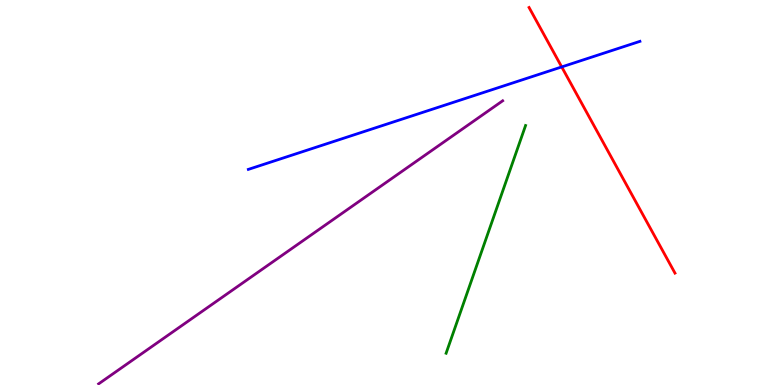[{'lines': ['blue', 'red'], 'intersections': [{'x': 7.25, 'y': 8.26}]}, {'lines': ['green', 'red'], 'intersections': []}, {'lines': ['purple', 'red'], 'intersections': []}, {'lines': ['blue', 'green'], 'intersections': []}, {'lines': ['blue', 'purple'], 'intersections': []}, {'lines': ['green', 'purple'], 'intersections': []}]